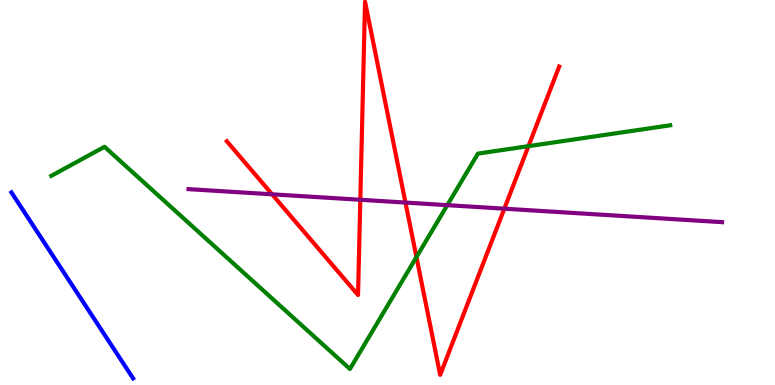[{'lines': ['blue', 'red'], 'intersections': []}, {'lines': ['green', 'red'], 'intersections': [{'x': 5.37, 'y': 3.32}, {'x': 6.82, 'y': 6.2}]}, {'lines': ['purple', 'red'], 'intersections': [{'x': 3.51, 'y': 4.95}, {'x': 4.65, 'y': 4.81}, {'x': 5.23, 'y': 4.74}, {'x': 6.51, 'y': 4.58}]}, {'lines': ['blue', 'green'], 'intersections': []}, {'lines': ['blue', 'purple'], 'intersections': []}, {'lines': ['green', 'purple'], 'intersections': [{'x': 5.77, 'y': 4.67}]}]